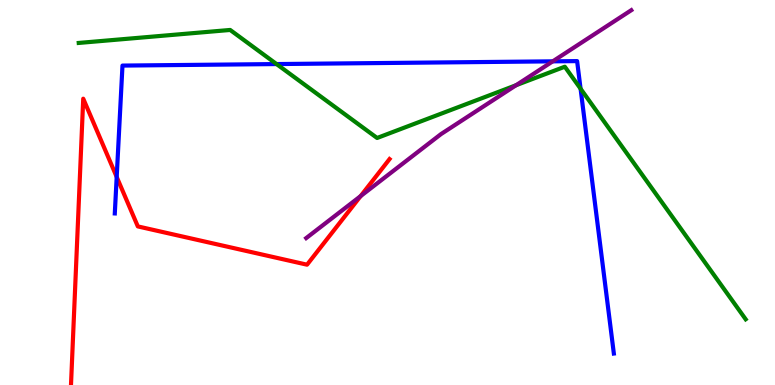[{'lines': ['blue', 'red'], 'intersections': [{'x': 1.51, 'y': 5.4}]}, {'lines': ['green', 'red'], 'intersections': []}, {'lines': ['purple', 'red'], 'intersections': [{'x': 4.65, 'y': 4.91}]}, {'lines': ['blue', 'green'], 'intersections': [{'x': 3.57, 'y': 8.34}, {'x': 7.49, 'y': 7.7}]}, {'lines': ['blue', 'purple'], 'intersections': [{'x': 7.13, 'y': 8.41}]}, {'lines': ['green', 'purple'], 'intersections': [{'x': 6.66, 'y': 7.79}]}]